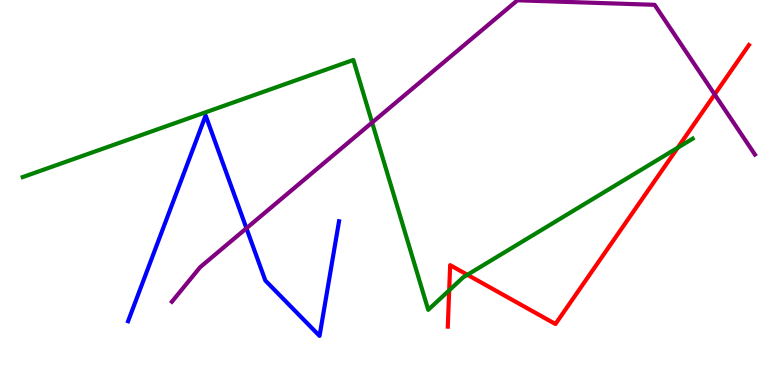[{'lines': ['blue', 'red'], 'intersections': []}, {'lines': ['green', 'red'], 'intersections': [{'x': 5.8, 'y': 2.46}, {'x': 6.03, 'y': 2.86}, {'x': 8.74, 'y': 6.16}]}, {'lines': ['purple', 'red'], 'intersections': [{'x': 9.22, 'y': 7.55}]}, {'lines': ['blue', 'green'], 'intersections': []}, {'lines': ['blue', 'purple'], 'intersections': [{'x': 3.18, 'y': 4.07}]}, {'lines': ['green', 'purple'], 'intersections': [{'x': 4.8, 'y': 6.82}]}]